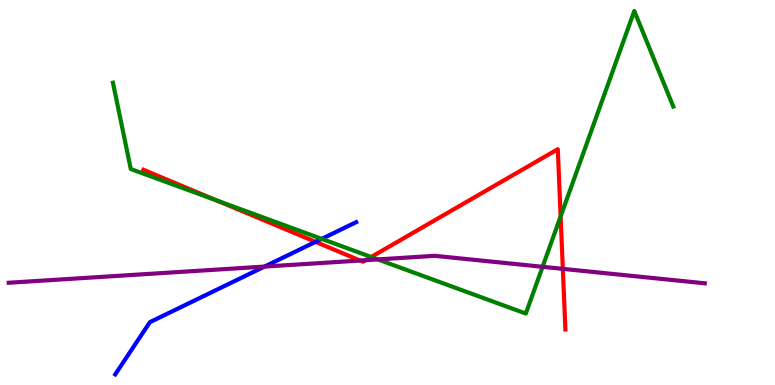[{'lines': ['blue', 'red'], 'intersections': [{'x': 4.07, 'y': 3.72}]}, {'lines': ['green', 'red'], 'intersections': [{'x': 2.8, 'y': 4.79}, {'x': 4.79, 'y': 3.32}, {'x': 7.23, 'y': 4.38}]}, {'lines': ['purple', 'red'], 'intersections': [{'x': 4.65, 'y': 3.23}, {'x': 4.72, 'y': 3.24}, {'x': 7.26, 'y': 3.02}]}, {'lines': ['blue', 'green'], 'intersections': [{'x': 4.15, 'y': 3.8}]}, {'lines': ['blue', 'purple'], 'intersections': [{'x': 3.41, 'y': 3.08}]}, {'lines': ['green', 'purple'], 'intersections': [{'x': 4.88, 'y': 3.26}, {'x': 7.0, 'y': 3.07}]}]